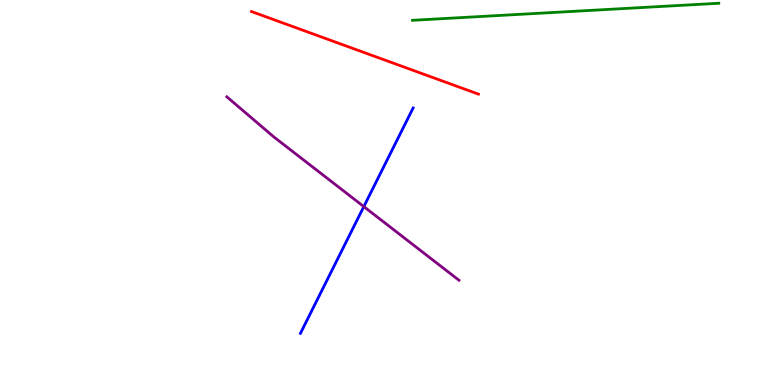[{'lines': ['blue', 'red'], 'intersections': []}, {'lines': ['green', 'red'], 'intersections': []}, {'lines': ['purple', 'red'], 'intersections': []}, {'lines': ['blue', 'green'], 'intersections': []}, {'lines': ['blue', 'purple'], 'intersections': [{'x': 4.69, 'y': 4.63}]}, {'lines': ['green', 'purple'], 'intersections': []}]